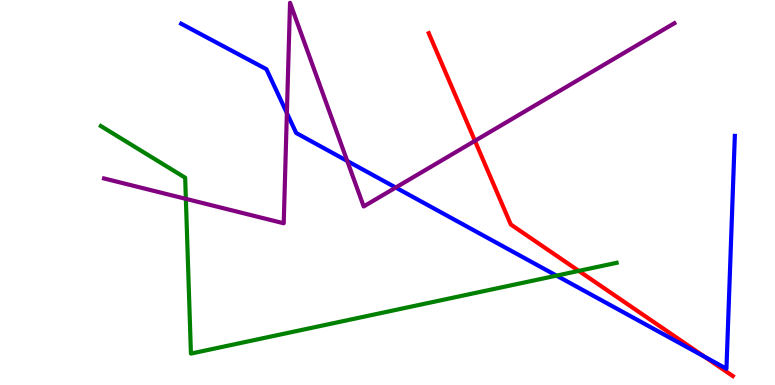[{'lines': ['blue', 'red'], 'intersections': [{'x': 9.09, 'y': 0.736}]}, {'lines': ['green', 'red'], 'intersections': [{'x': 7.47, 'y': 2.96}]}, {'lines': ['purple', 'red'], 'intersections': [{'x': 6.13, 'y': 6.34}]}, {'lines': ['blue', 'green'], 'intersections': [{'x': 7.18, 'y': 2.84}]}, {'lines': ['blue', 'purple'], 'intersections': [{'x': 3.7, 'y': 7.06}, {'x': 4.48, 'y': 5.82}, {'x': 5.11, 'y': 5.13}]}, {'lines': ['green', 'purple'], 'intersections': [{'x': 2.4, 'y': 4.83}]}]